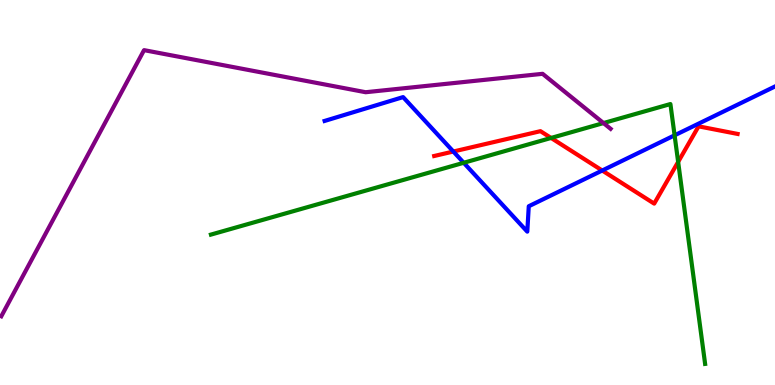[{'lines': ['blue', 'red'], 'intersections': [{'x': 5.85, 'y': 6.06}, {'x': 7.77, 'y': 5.57}]}, {'lines': ['green', 'red'], 'intersections': [{'x': 7.11, 'y': 6.42}, {'x': 8.75, 'y': 5.79}]}, {'lines': ['purple', 'red'], 'intersections': []}, {'lines': ['blue', 'green'], 'intersections': [{'x': 5.98, 'y': 5.77}, {'x': 8.7, 'y': 6.49}]}, {'lines': ['blue', 'purple'], 'intersections': []}, {'lines': ['green', 'purple'], 'intersections': [{'x': 7.79, 'y': 6.8}]}]